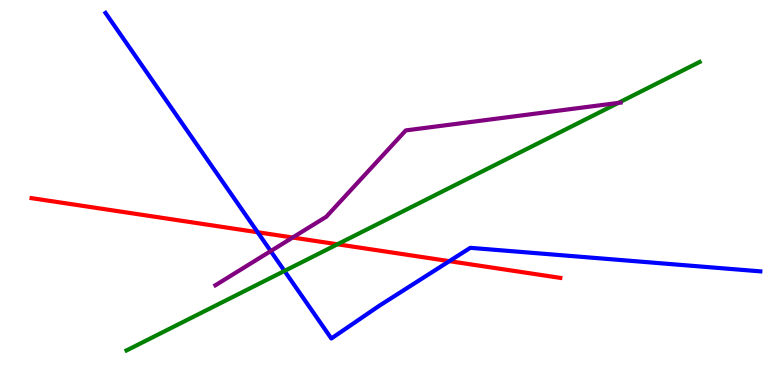[{'lines': ['blue', 'red'], 'intersections': [{'x': 3.32, 'y': 3.97}, {'x': 5.8, 'y': 3.22}]}, {'lines': ['green', 'red'], 'intersections': [{'x': 4.35, 'y': 3.66}]}, {'lines': ['purple', 'red'], 'intersections': [{'x': 3.78, 'y': 3.83}]}, {'lines': ['blue', 'green'], 'intersections': [{'x': 3.67, 'y': 2.96}]}, {'lines': ['blue', 'purple'], 'intersections': [{'x': 3.49, 'y': 3.48}]}, {'lines': ['green', 'purple'], 'intersections': [{'x': 7.98, 'y': 7.33}]}]